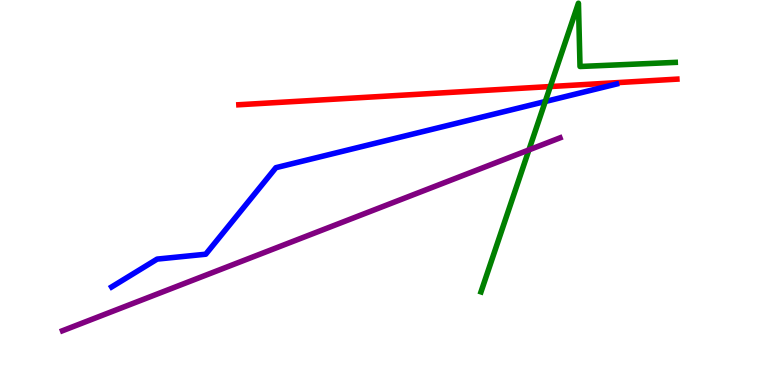[{'lines': ['blue', 'red'], 'intersections': []}, {'lines': ['green', 'red'], 'intersections': [{'x': 7.1, 'y': 7.75}]}, {'lines': ['purple', 'red'], 'intersections': []}, {'lines': ['blue', 'green'], 'intersections': [{'x': 7.04, 'y': 7.36}]}, {'lines': ['blue', 'purple'], 'intersections': []}, {'lines': ['green', 'purple'], 'intersections': [{'x': 6.82, 'y': 6.11}]}]